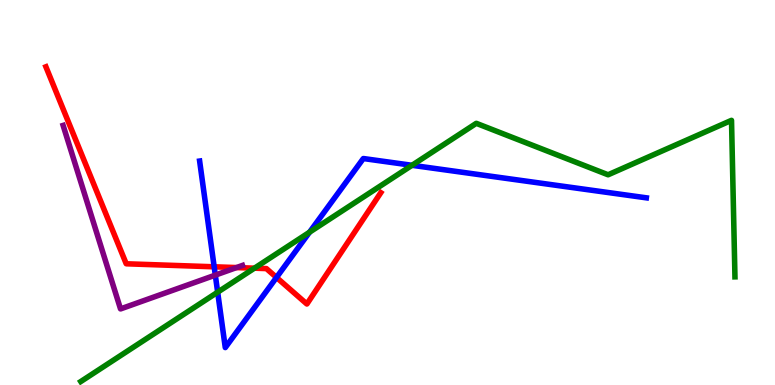[{'lines': ['blue', 'red'], 'intersections': [{'x': 2.76, 'y': 3.07}, {'x': 3.57, 'y': 2.79}]}, {'lines': ['green', 'red'], 'intersections': [{'x': 3.28, 'y': 3.03}]}, {'lines': ['purple', 'red'], 'intersections': [{'x': 3.05, 'y': 3.05}]}, {'lines': ['blue', 'green'], 'intersections': [{'x': 2.81, 'y': 2.41}, {'x': 3.99, 'y': 3.97}, {'x': 5.32, 'y': 5.71}]}, {'lines': ['blue', 'purple'], 'intersections': [{'x': 2.78, 'y': 2.85}]}, {'lines': ['green', 'purple'], 'intersections': []}]